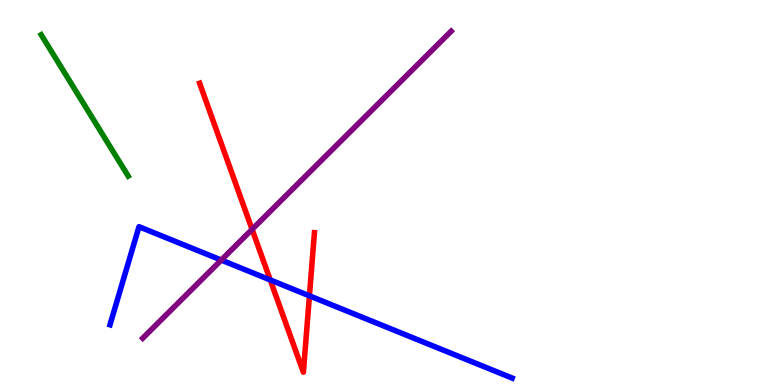[{'lines': ['blue', 'red'], 'intersections': [{'x': 3.49, 'y': 2.73}, {'x': 3.99, 'y': 2.32}]}, {'lines': ['green', 'red'], 'intersections': []}, {'lines': ['purple', 'red'], 'intersections': [{'x': 3.25, 'y': 4.04}]}, {'lines': ['blue', 'green'], 'intersections': []}, {'lines': ['blue', 'purple'], 'intersections': [{'x': 2.85, 'y': 3.25}]}, {'lines': ['green', 'purple'], 'intersections': []}]